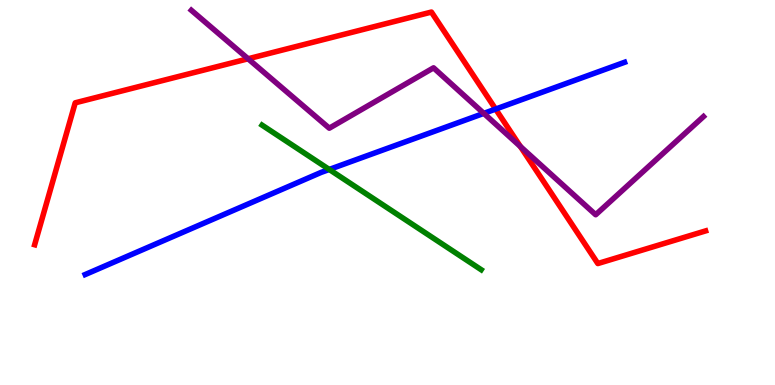[{'lines': ['blue', 'red'], 'intersections': [{'x': 6.4, 'y': 7.17}]}, {'lines': ['green', 'red'], 'intersections': []}, {'lines': ['purple', 'red'], 'intersections': [{'x': 3.2, 'y': 8.47}, {'x': 6.72, 'y': 6.19}]}, {'lines': ['blue', 'green'], 'intersections': [{'x': 4.25, 'y': 5.6}]}, {'lines': ['blue', 'purple'], 'intersections': [{'x': 6.24, 'y': 7.06}]}, {'lines': ['green', 'purple'], 'intersections': []}]